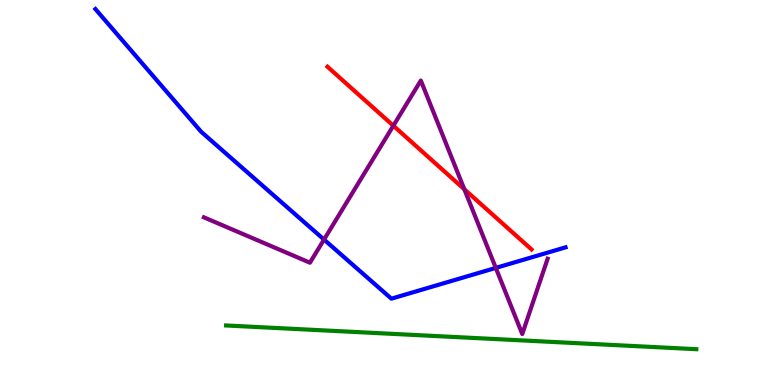[{'lines': ['blue', 'red'], 'intersections': []}, {'lines': ['green', 'red'], 'intersections': []}, {'lines': ['purple', 'red'], 'intersections': [{'x': 5.08, 'y': 6.73}, {'x': 5.99, 'y': 5.08}]}, {'lines': ['blue', 'green'], 'intersections': []}, {'lines': ['blue', 'purple'], 'intersections': [{'x': 4.18, 'y': 3.78}, {'x': 6.4, 'y': 3.04}]}, {'lines': ['green', 'purple'], 'intersections': []}]